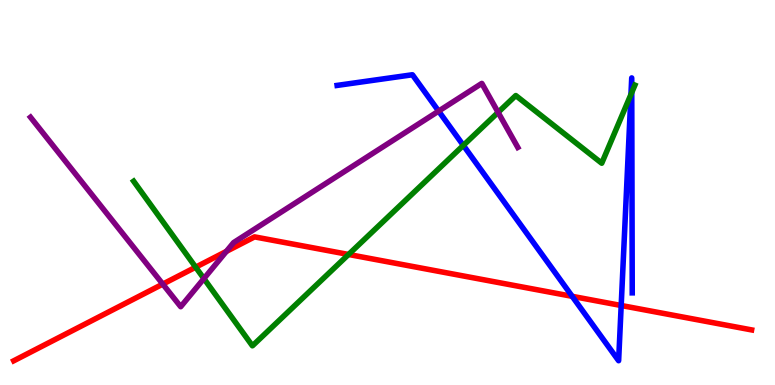[{'lines': ['blue', 'red'], 'intersections': [{'x': 7.38, 'y': 2.3}, {'x': 8.02, 'y': 2.07}]}, {'lines': ['green', 'red'], 'intersections': [{'x': 2.52, 'y': 3.06}, {'x': 4.5, 'y': 3.39}]}, {'lines': ['purple', 'red'], 'intersections': [{'x': 2.1, 'y': 2.62}, {'x': 2.92, 'y': 3.47}]}, {'lines': ['blue', 'green'], 'intersections': [{'x': 5.98, 'y': 6.22}, {'x': 8.14, 'y': 7.55}, {'x': 8.15, 'y': 7.6}]}, {'lines': ['blue', 'purple'], 'intersections': [{'x': 5.66, 'y': 7.11}]}, {'lines': ['green', 'purple'], 'intersections': [{'x': 2.63, 'y': 2.76}, {'x': 6.43, 'y': 7.08}]}]